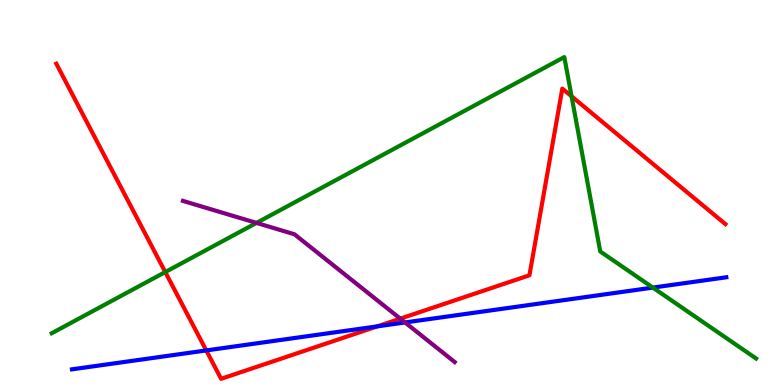[{'lines': ['blue', 'red'], 'intersections': [{'x': 2.66, 'y': 0.898}, {'x': 4.87, 'y': 1.52}]}, {'lines': ['green', 'red'], 'intersections': [{'x': 2.13, 'y': 2.93}, {'x': 7.38, 'y': 7.5}]}, {'lines': ['purple', 'red'], 'intersections': [{'x': 5.16, 'y': 1.72}]}, {'lines': ['blue', 'green'], 'intersections': [{'x': 8.42, 'y': 2.53}]}, {'lines': ['blue', 'purple'], 'intersections': [{'x': 5.23, 'y': 1.62}]}, {'lines': ['green', 'purple'], 'intersections': [{'x': 3.31, 'y': 4.21}]}]